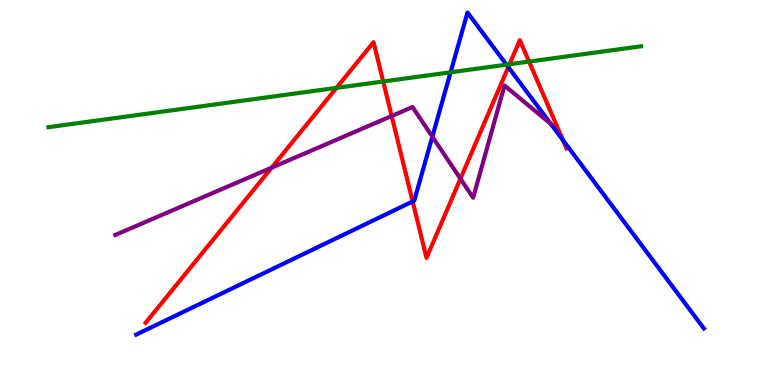[{'lines': ['blue', 'red'], 'intersections': [{'x': 5.32, 'y': 4.77}, {'x': 6.56, 'y': 8.26}, {'x': 7.26, 'y': 6.36}]}, {'lines': ['green', 'red'], 'intersections': [{'x': 4.34, 'y': 7.72}, {'x': 4.94, 'y': 7.88}, {'x': 6.57, 'y': 8.33}, {'x': 6.83, 'y': 8.4}]}, {'lines': ['purple', 'red'], 'intersections': [{'x': 3.51, 'y': 5.64}, {'x': 5.05, 'y': 6.99}, {'x': 5.94, 'y': 5.36}]}, {'lines': ['blue', 'green'], 'intersections': [{'x': 5.81, 'y': 8.12}, {'x': 6.54, 'y': 8.32}]}, {'lines': ['blue', 'purple'], 'intersections': [{'x': 5.58, 'y': 6.45}, {'x': 7.11, 'y': 6.78}]}, {'lines': ['green', 'purple'], 'intersections': []}]